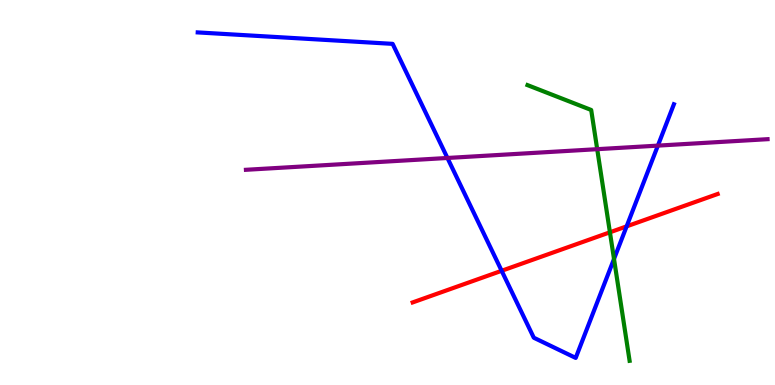[{'lines': ['blue', 'red'], 'intersections': [{'x': 6.47, 'y': 2.97}, {'x': 8.09, 'y': 4.12}]}, {'lines': ['green', 'red'], 'intersections': [{'x': 7.87, 'y': 3.97}]}, {'lines': ['purple', 'red'], 'intersections': []}, {'lines': ['blue', 'green'], 'intersections': [{'x': 7.92, 'y': 3.27}]}, {'lines': ['blue', 'purple'], 'intersections': [{'x': 5.77, 'y': 5.9}, {'x': 8.49, 'y': 6.22}]}, {'lines': ['green', 'purple'], 'intersections': [{'x': 7.71, 'y': 6.13}]}]